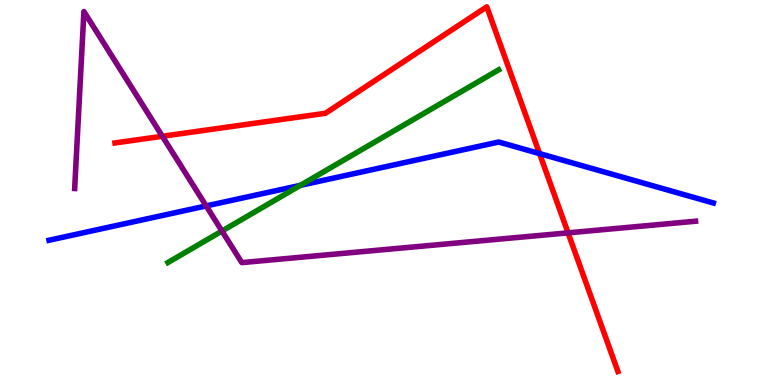[{'lines': ['blue', 'red'], 'intersections': [{'x': 6.96, 'y': 6.01}]}, {'lines': ['green', 'red'], 'intersections': []}, {'lines': ['purple', 'red'], 'intersections': [{'x': 2.09, 'y': 6.46}, {'x': 7.33, 'y': 3.95}]}, {'lines': ['blue', 'green'], 'intersections': [{'x': 3.88, 'y': 5.19}]}, {'lines': ['blue', 'purple'], 'intersections': [{'x': 2.66, 'y': 4.65}]}, {'lines': ['green', 'purple'], 'intersections': [{'x': 2.86, 'y': 4.0}]}]